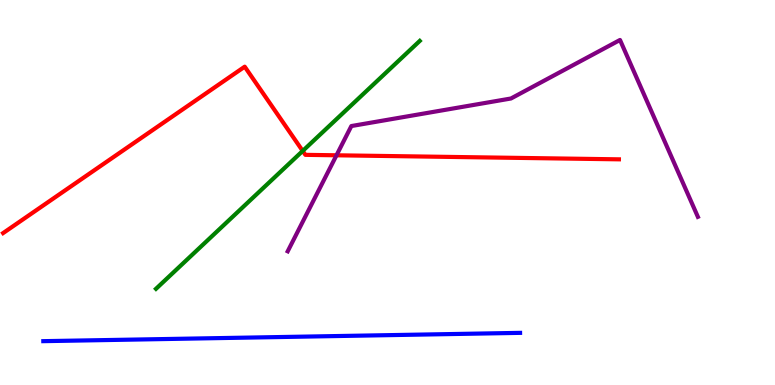[{'lines': ['blue', 'red'], 'intersections': []}, {'lines': ['green', 'red'], 'intersections': [{'x': 3.91, 'y': 6.08}]}, {'lines': ['purple', 'red'], 'intersections': [{'x': 4.34, 'y': 5.97}]}, {'lines': ['blue', 'green'], 'intersections': []}, {'lines': ['blue', 'purple'], 'intersections': []}, {'lines': ['green', 'purple'], 'intersections': []}]